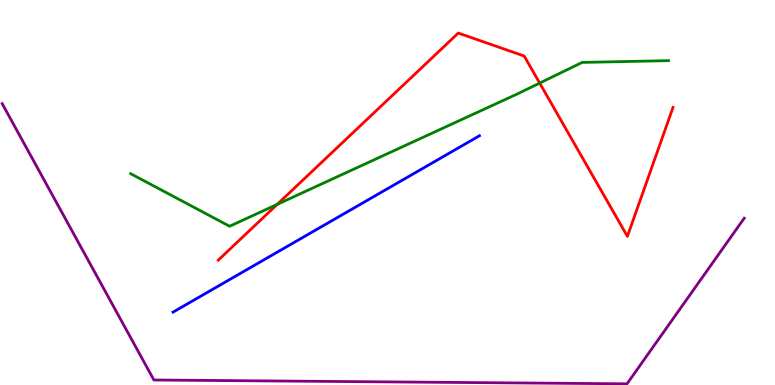[{'lines': ['blue', 'red'], 'intersections': []}, {'lines': ['green', 'red'], 'intersections': [{'x': 3.58, 'y': 4.69}, {'x': 6.96, 'y': 7.84}]}, {'lines': ['purple', 'red'], 'intersections': []}, {'lines': ['blue', 'green'], 'intersections': []}, {'lines': ['blue', 'purple'], 'intersections': []}, {'lines': ['green', 'purple'], 'intersections': []}]